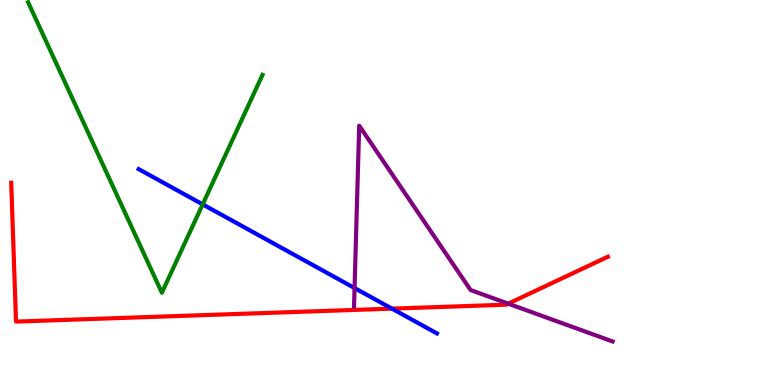[{'lines': ['blue', 'red'], 'intersections': [{'x': 5.06, 'y': 1.98}]}, {'lines': ['green', 'red'], 'intersections': []}, {'lines': ['purple', 'red'], 'intersections': [{'x': 6.56, 'y': 2.11}]}, {'lines': ['blue', 'green'], 'intersections': [{'x': 2.62, 'y': 4.69}]}, {'lines': ['blue', 'purple'], 'intersections': [{'x': 4.57, 'y': 2.52}]}, {'lines': ['green', 'purple'], 'intersections': []}]